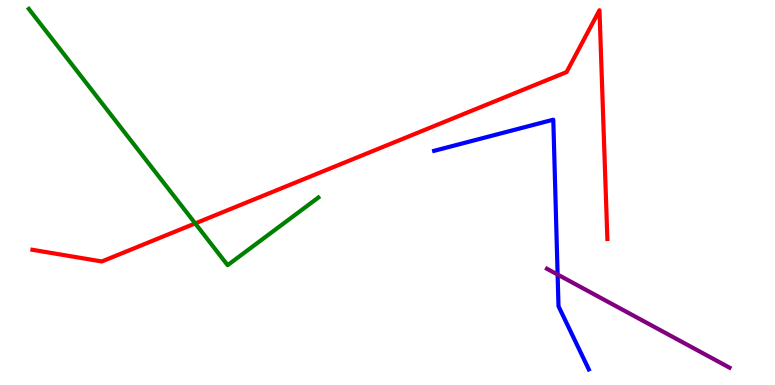[{'lines': ['blue', 'red'], 'intersections': []}, {'lines': ['green', 'red'], 'intersections': [{'x': 2.52, 'y': 4.2}]}, {'lines': ['purple', 'red'], 'intersections': []}, {'lines': ['blue', 'green'], 'intersections': []}, {'lines': ['blue', 'purple'], 'intersections': [{'x': 7.2, 'y': 2.87}]}, {'lines': ['green', 'purple'], 'intersections': []}]